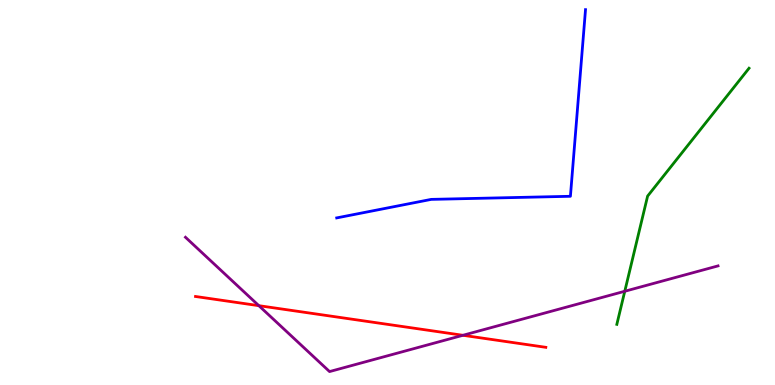[{'lines': ['blue', 'red'], 'intersections': []}, {'lines': ['green', 'red'], 'intersections': []}, {'lines': ['purple', 'red'], 'intersections': [{'x': 3.34, 'y': 2.06}, {'x': 5.97, 'y': 1.29}]}, {'lines': ['blue', 'green'], 'intersections': []}, {'lines': ['blue', 'purple'], 'intersections': []}, {'lines': ['green', 'purple'], 'intersections': [{'x': 8.06, 'y': 2.43}]}]